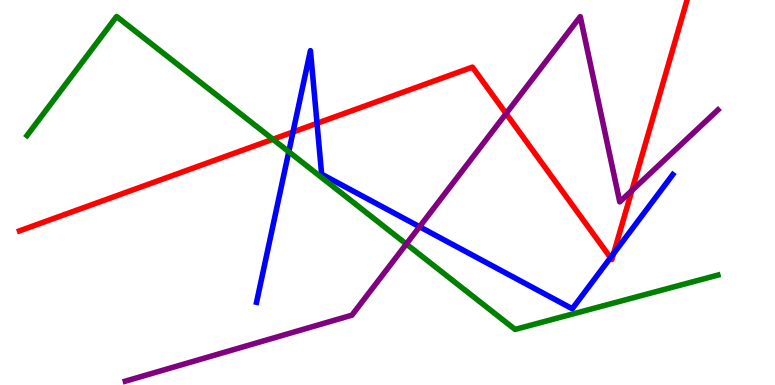[{'lines': ['blue', 'red'], 'intersections': [{'x': 3.78, 'y': 6.57}, {'x': 4.09, 'y': 6.8}, {'x': 7.88, 'y': 3.31}, {'x': 7.92, 'y': 3.41}]}, {'lines': ['green', 'red'], 'intersections': [{'x': 3.52, 'y': 6.38}]}, {'lines': ['purple', 'red'], 'intersections': [{'x': 6.53, 'y': 7.05}, {'x': 8.15, 'y': 5.05}]}, {'lines': ['blue', 'green'], 'intersections': [{'x': 3.73, 'y': 6.06}]}, {'lines': ['blue', 'purple'], 'intersections': [{'x': 5.41, 'y': 4.11}]}, {'lines': ['green', 'purple'], 'intersections': [{'x': 5.24, 'y': 3.66}]}]